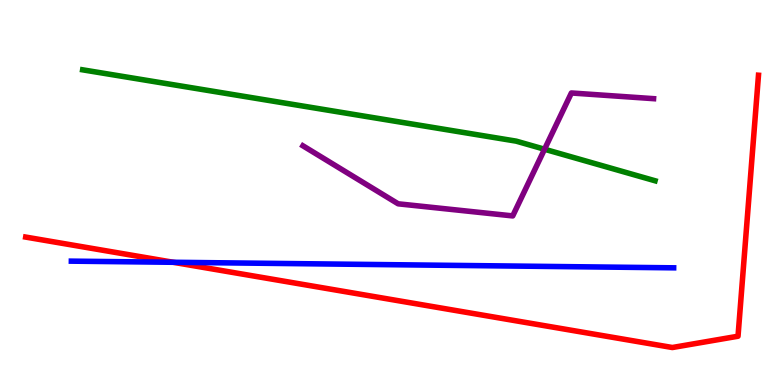[{'lines': ['blue', 'red'], 'intersections': [{'x': 2.24, 'y': 3.19}]}, {'lines': ['green', 'red'], 'intersections': []}, {'lines': ['purple', 'red'], 'intersections': []}, {'lines': ['blue', 'green'], 'intersections': []}, {'lines': ['blue', 'purple'], 'intersections': []}, {'lines': ['green', 'purple'], 'intersections': [{'x': 7.03, 'y': 6.12}]}]